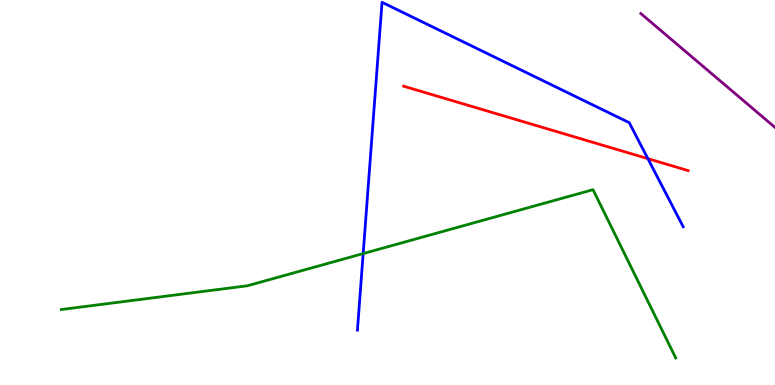[{'lines': ['blue', 'red'], 'intersections': [{'x': 8.36, 'y': 5.88}]}, {'lines': ['green', 'red'], 'intersections': []}, {'lines': ['purple', 'red'], 'intersections': []}, {'lines': ['blue', 'green'], 'intersections': [{'x': 4.69, 'y': 3.41}]}, {'lines': ['blue', 'purple'], 'intersections': []}, {'lines': ['green', 'purple'], 'intersections': []}]